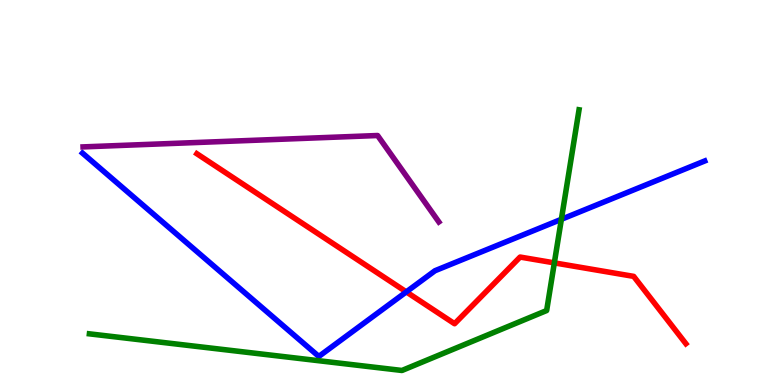[{'lines': ['blue', 'red'], 'intersections': [{'x': 5.24, 'y': 2.42}]}, {'lines': ['green', 'red'], 'intersections': [{'x': 7.15, 'y': 3.17}]}, {'lines': ['purple', 'red'], 'intersections': []}, {'lines': ['blue', 'green'], 'intersections': [{'x': 7.24, 'y': 4.3}]}, {'lines': ['blue', 'purple'], 'intersections': []}, {'lines': ['green', 'purple'], 'intersections': []}]